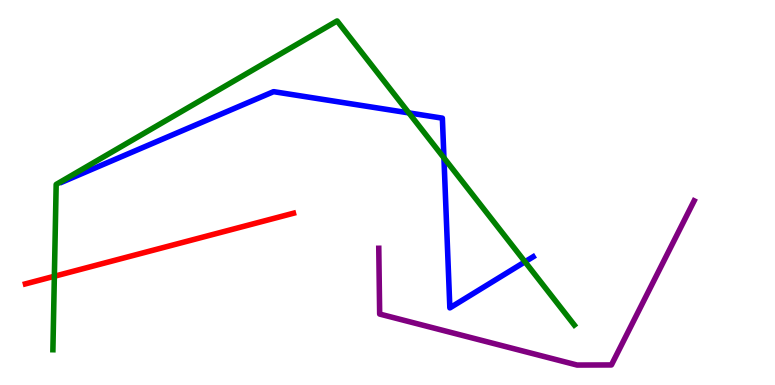[{'lines': ['blue', 'red'], 'intersections': []}, {'lines': ['green', 'red'], 'intersections': [{'x': 0.701, 'y': 2.82}]}, {'lines': ['purple', 'red'], 'intersections': []}, {'lines': ['blue', 'green'], 'intersections': [{'x': 5.28, 'y': 7.07}, {'x': 5.73, 'y': 5.9}, {'x': 6.77, 'y': 3.2}]}, {'lines': ['blue', 'purple'], 'intersections': []}, {'lines': ['green', 'purple'], 'intersections': []}]